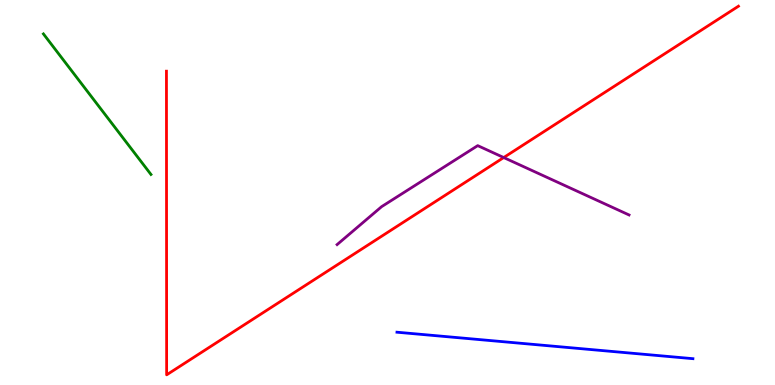[{'lines': ['blue', 'red'], 'intersections': []}, {'lines': ['green', 'red'], 'intersections': []}, {'lines': ['purple', 'red'], 'intersections': [{'x': 6.5, 'y': 5.91}]}, {'lines': ['blue', 'green'], 'intersections': []}, {'lines': ['blue', 'purple'], 'intersections': []}, {'lines': ['green', 'purple'], 'intersections': []}]